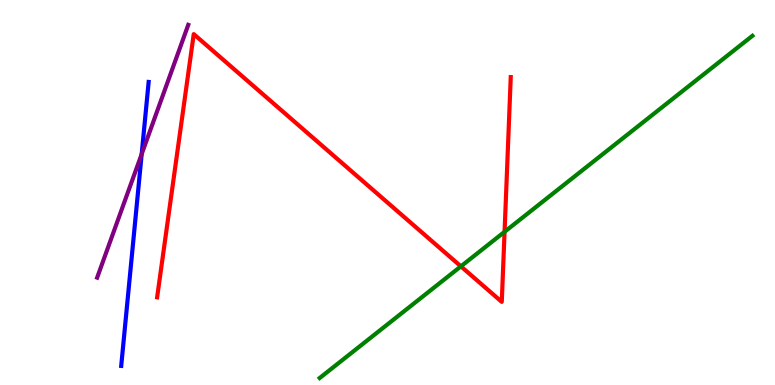[{'lines': ['blue', 'red'], 'intersections': []}, {'lines': ['green', 'red'], 'intersections': [{'x': 5.95, 'y': 3.08}, {'x': 6.51, 'y': 3.98}]}, {'lines': ['purple', 'red'], 'intersections': []}, {'lines': ['blue', 'green'], 'intersections': []}, {'lines': ['blue', 'purple'], 'intersections': [{'x': 1.83, 'y': 6.0}]}, {'lines': ['green', 'purple'], 'intersections': []}]